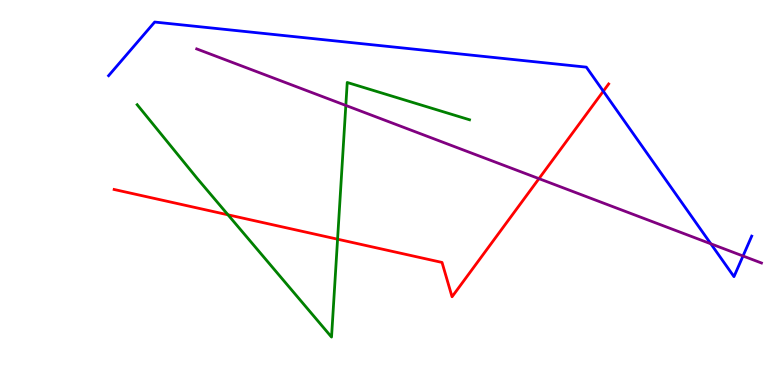[{'lines': ['blue', 'red'], 'intersections': [{'x': 7.78, 'y': 7.63}]}, {'lines': ['green', 'red'], 'intersections': [{'x': 2.94, 'y': 4.42}, {'x': 4.36, 'y': 3.79}]}, {'lines': ['purple', 'red'], 'intersections': [{'x': 6.95, 'y': 5.36}]}, {'lines': ['blue', 'green'], 'intersections': []}, {'lines': ['blue', 'purple'], 'intersections': [{'x': 9.17, 'y': 3.67}, {'x': 9.59, 'y': 3.35}]}, {'lines': ['green', 'purple'], 'intersections': [{'x': 4.46, 'y': 7.26}]}]